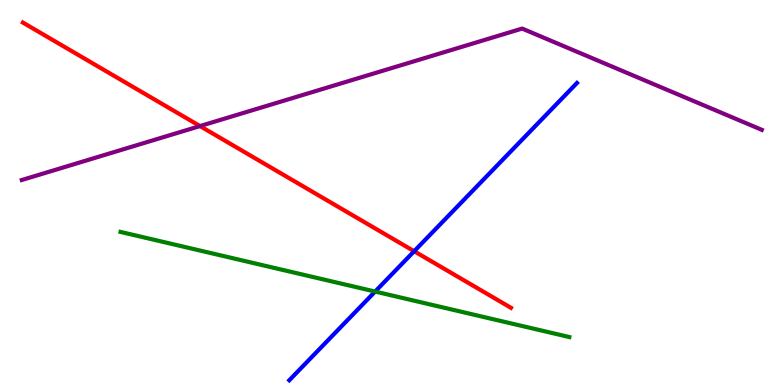[{'lines': ['blue', 'red'], 'intersections': [{'x': 5.34, 'y': 3.47}]}, {'lines': ['green', 'red'], 'intersections': []}, {'lines': ['purple', 'red'], 'intersections': [{'x': 2.58, 'y': 6.73}]}, {'lines': ['blue', 'green'], 'intersections': [{'x': 4.84, 'y': 2.43}]}, {'lines': ['blue', 'purple'], 'intersections': []}, {'lines': ['green', 'purple'], 'intersections': []}]